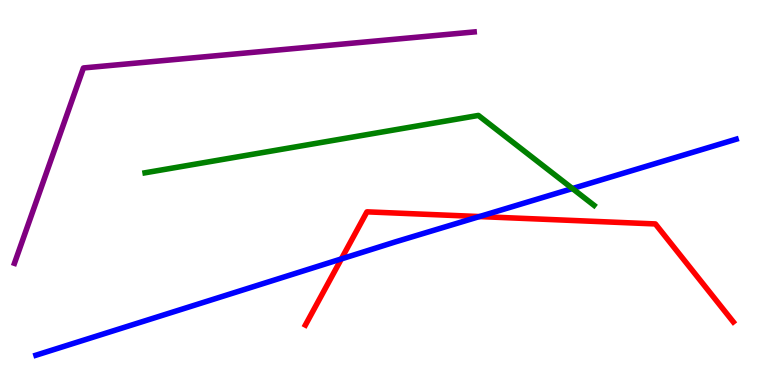[{'lines': ['blue', 'red'], 'intersections': [{'x': 4.4, 'y': 3.27}, {'x': 6.19, 'y': 4.38}]}, {'lines': ['green', 'red'], 'intersections': []}, {'lines': ['purple', 'red'], 'intersections': []}, {'lines': ['blue', 'green'], 'intersections': [{'x': 7.39, 'y': 5.1}]}, {'lines': ['blue', 'purple'], 'intersections': []}, {'lines': ['green', 'purple'], 'intersections': []}]